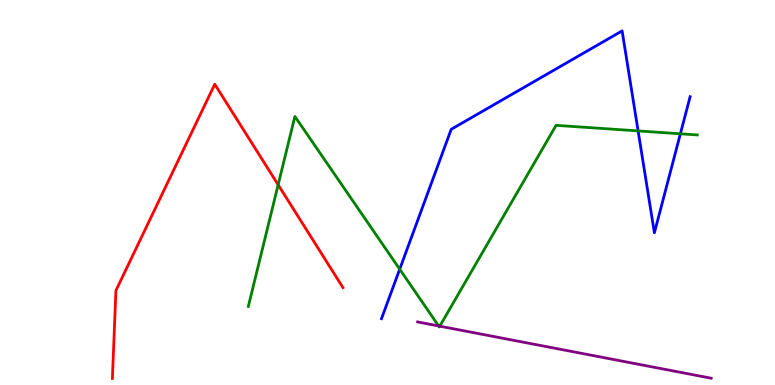[{'lines': ['blue', 'red'], 'intersections': []}, {'lines': ['green', 'red'], 'intersections': [{'x': 3.59, 'y': 5.2}]}, {'lines': ['purple', 'red'], 'intersections': []}, {'lines': ['blue', 'green'], 'intersections': [{'x': 5.16, 'y': 3.01}, {'x': 8.23, 'y': 6.6}, {'x': 8.78, 'y': 6.52}]}, {'lines': ['blue', 'purple'], 'intersections': []}, {'lines': ['green', 'purple'], 'intersections': [{'x': 5.66, 'y': 1.53}, {'x': 5.67, 'y': 1.53}]}]